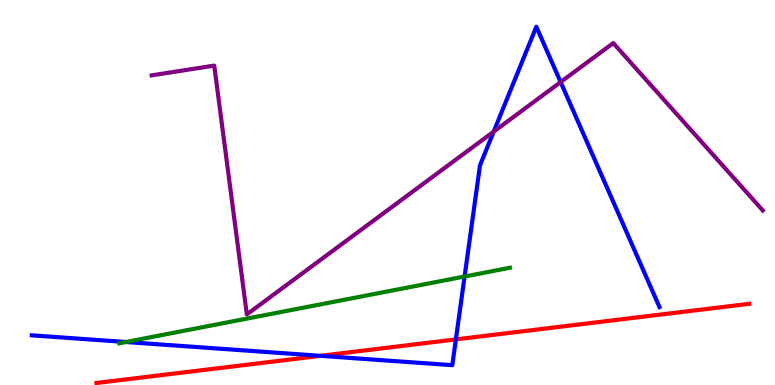[{'lines': ['blue', 'red'], 'intersections': [{'x': 4.13, 'y': 0.758}, {'x': 5.88, 'y': 1.18}]}, {'lines': ['green', 'red'], 'intersections': []}, {'lines': ['purple', 'red'], 'intersections': []}, {'lines': ['blue', 'green'], 'intersections': [{'x': 1.62, 'y': 1.12}, {'x': 5.99, 'y': 2.82}]}, {'lines': ['blue', 'purple'], 'intersections': [{'x': 6.37, 'y': 6.58}, {'x': 7.23, 'y': 7.87}]}, {'lines': ['green', 'purple'], 'intersections': []}]